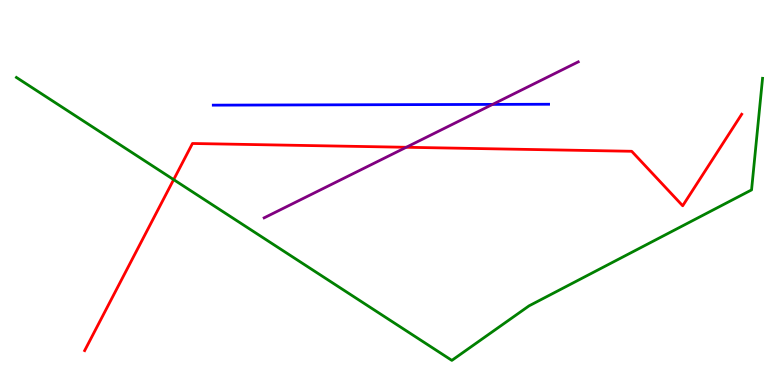[{'lines': ['blue', 'red'], 'intersections': []}, {'lines': ['green', 'red'], 'intersections': [{'x': 2.24, 'y': 5.33}]}, {'lines': ['purple', 'red'], 'intersections': [{'x': 5.24, 'y': 6.17}]}, {'lines': ['blue', 'green'], 'intersections': []}, {'lines': ['blue', 'purple'], 'intersections': [{'x': 6.36, 'y': 7.29}]}, {'lines': ['green', 'purple'], 'intersections': []}]